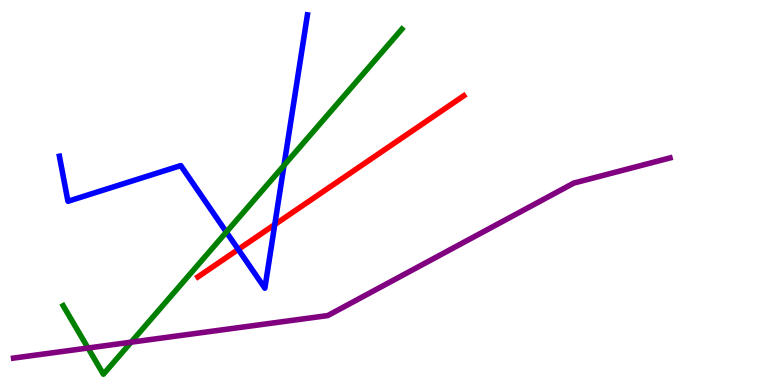[{'lines': ['blue', 'red'], 'intersections': [{'x': 3.07, 'y': 3.52}, {'x': 3.55, 'y': 4.17}]}, {'lines': ['green', 'red'], 'intersections': []}, {'lines': ['purple', 'red'], 'intersections': []}, {'lines': ['blue', 'green'], 'intersections': [{'x': 2.92, 'y': 3.97}, {'x': 3.66, 'y': 5.7}]}, {'lines': ['blue', 'purple'], 'intersections': []}, {'lines': ['green', 'purple'], 'intersections': [{'x': 1.14, 'y': 0.961}, {'x': 1.69, 'y': 1.11}]}]